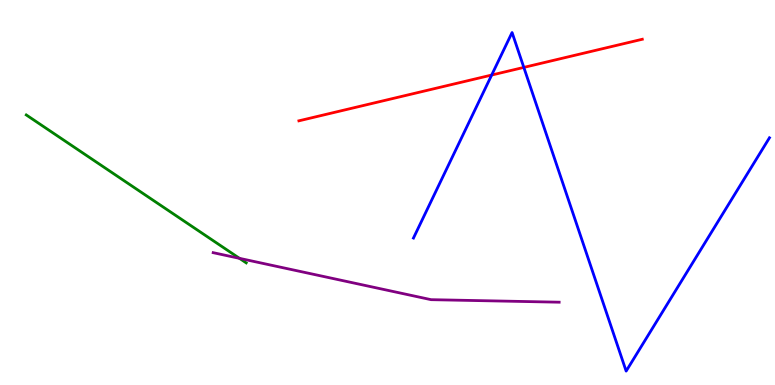[{'lines': ['blue', 'red'], 'intersections': [{'x': 6.34, 'y': 8.05}, {'x': 6.76, 'y': 8.25}]}, {'lines': ['green', 'red'], 'intersections': []}, {'lines': ['purple', 'red'], 'intersections': []}, {'lines': ['blue', 'green'], 'intersections': []}, {'lines': ['blue', 'purple'], 'intersections': []}, {'lines': ['green', 'purple'], 'intersections': [{'x': 3.09, 'y': 3.29}]}]